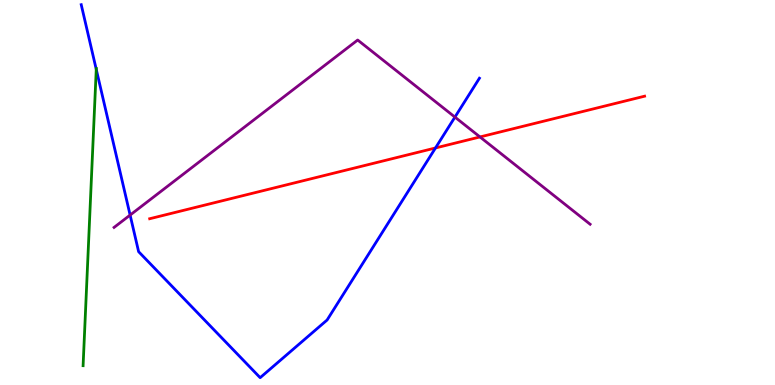[{'lines': ['blue', 'red'], 'intersections': [{'x': 5.62, 'y': 6.16}]}, {'lines': ['green', 'red'], 'intersections': []}, {'lines': ['purple', 'red'], 'intersections': [{'x': 6.19, 'y': 6.44}]}, {'lines': ['blue', 'green'], 'intersections': [{'x': 1.24, 'y': 8.2}]}, {'lines': ['blue', 'purple'], 'intersections': [{'x': 1.68, 'y': 4.41}, {'x': 5.87, 'y': 6.96}]}, {'lines': ['green', 'purple'], 'intersections': []}]